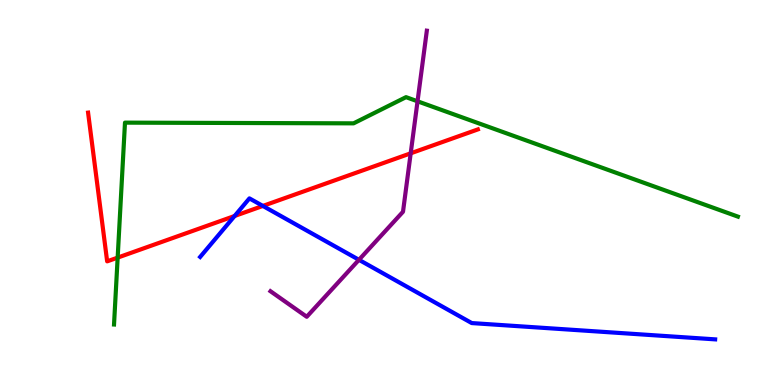[{'lines': ['blue', 'red'], 'intersections': [{'x': 3.03, 'y': 4.39}, {'x': 3.39, 'y': 4.65}]}, {'lines': ['green', 'red'], 'intersections': [{'x': 1.52, 'y': 3.31}]}, {'lines': ['purple', 'red'], 'intersections': [{'x': 5.3, 'y': 6.02}]}, {'lines': ['blue', 'green'], 'intersections': []}, {'lines': ['blue', 'purple'], 'intersections': [{'x': 4.63, 'y': 3.25}]}, {'lines': ['green', 'purple'], 'intersections': [{'x': 5.39, 'y': 7.37}]}]